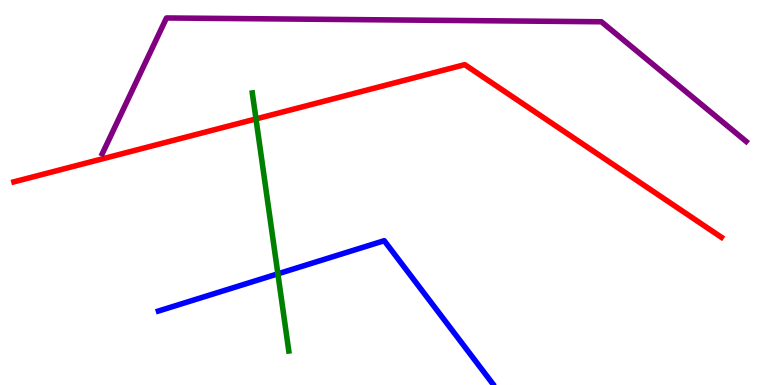[{'lines': ['blue', 'red'], 'intersections': []}, {'lines': ['green', 'red'], 'intersections': [{'x': 3.3, 'y': 6.91}]}, {'lines': ['purple', 'red'], 'intersections': []}, {'lines': ['blue', 'green'], 'intersections': [{'x': 3.59, 'y': 2.89}]}, {'lines': ['blue', 'purple'], 'intersections': []}, {'lines': ['green', 'purple'], 'intersections': []}]